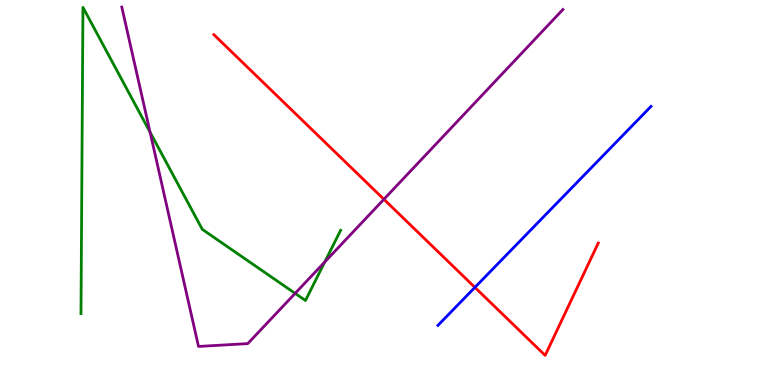[{'lines': ['blue', 'red'], 'intersections': [{'x': 6.13, 'y': 2.54}]}, {'lines': ['green', 'red'], 'intersections': []}, {'lines': ['purple', 'red'], 'intersections': [{'x': 4.95, 'y': 4.82}]}, {'lines': ['blue', 'green'], 'intersections': []}, {'lines': ['blue', 'purple'], 'intersections': []}, {'lines': ['green', 'purple'], 'intersections': [{'x': 1.94, 'y': 6.57}, {'x': 3.81, 'y': 2.38}, {'x': 4.19, 'y': 3.2}]}]